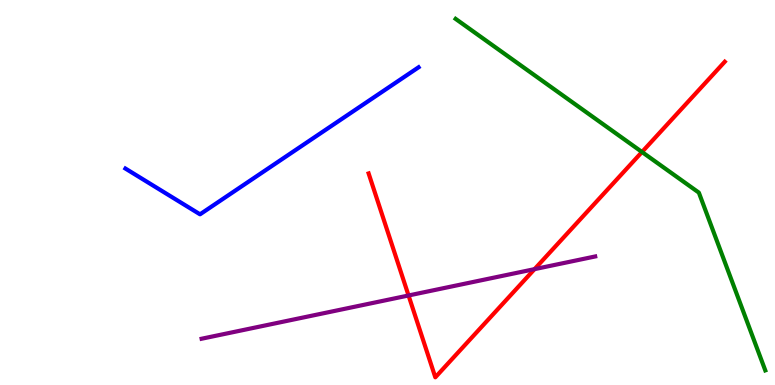[{'lines': ['blue', 'red'], 'intersections': []}, {'lines': ['green', 'red'], 'intersections': [{'x': 8.28, 'y': 6.05}]}, {'lines': ['purple', 'red'], 'intersections': [{'x': 5.27, 'y': 2.33}, {'x': 6.9, 'y': 3.01}]}, {'lines': ['blue', 'green'], 'intersections': []}, {'lines': ['blue', 'purple'], 'intersections': []}, {'lines': ['green', 'purple'], 'intersections': []}]